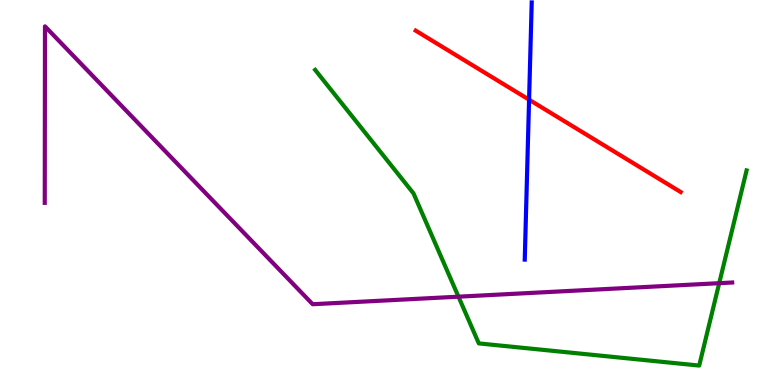[{'lines': ['blue', 'red'], 'intersections': [{'x': 6.83, 'y': 7.41}]}, {'lines': ['green', 'red'], 'intersections': []}, {'lines': ['purple', 'red'], 'intersections': []}, {'lines': ['blue', 'green'], 'intersections': []}, {'lines': ['blue', 'purple'], 'intersections': []}, {'lines': ['green', 'purple'], 'intersections': [{'x': 5.92, 'y': 2.29}, {'x': 9.28, 'y': 2.64}]}]